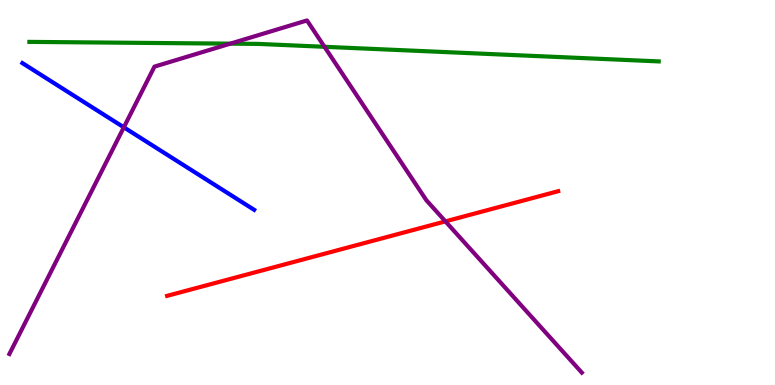[{'lines': ['blue', 'red'], 'intersections': []}, {'lines': ['green', 'red'], 'intersections': []}, {'lines': ['purple', 'red'], 'intersections': [{'x': 5.75, 'y': 4.25}]}, {'lines': ['blue', 'green'], 'intersections': []}, {'lines': ['blue', 'purple'], 'intersections': [{'x': 1.6, 'y': 6.69}]}, {'lines': ['green', 'purple'], 'intersections': [{'x': 2.97, 'y': 8.87}, {'x': 4.19, 'y': 8.78}]}]